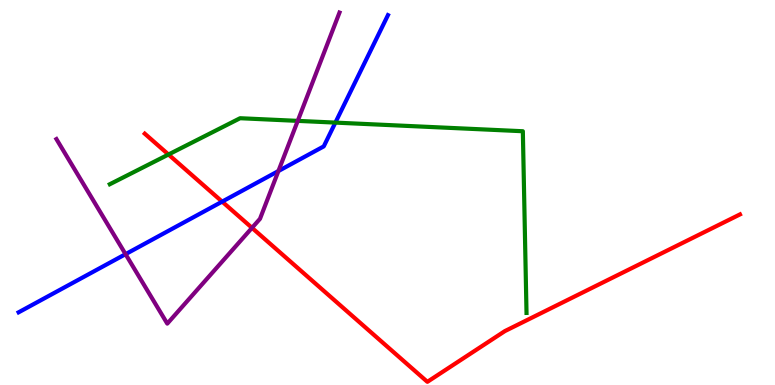[{'lines': ['blue', 'red'], 'intersections': [{'x': 2.87, 'y': 4.76}]}, {'lines': ['green', 'red'], 'intersections': [{'x': 2.17, 'y': 5.99}]}, {'lines': ['purple', 'red'], 'intersections': [{'x': 3.25, 'y': 4.08}]}, {'lines': ['blue', 'green'], 'intersections': [{'x': 4.33, 'y': 6.82}]}, {'lines': ['blue', 'purple'], 'intersections': [{'x': 1.62, 'y': 3.4}, {'x': 3.59, 'y': 5.56}]}, {'lines': ['green', 'purple'], 'intersections': [{'x': 3.84, 'y': 6.86}]}]